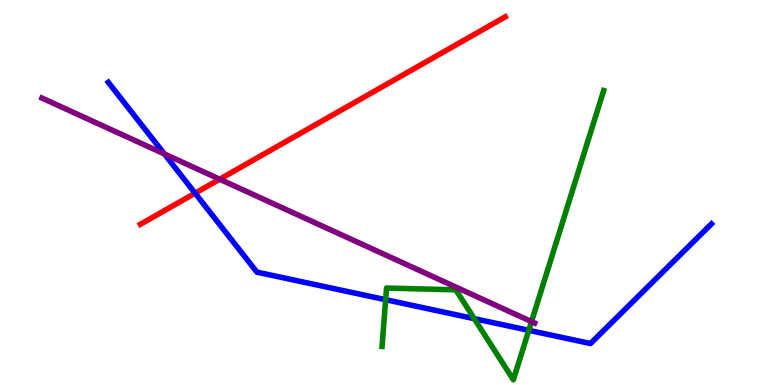[{'lines': ['blue', 'red'], 'intersections': [{'x': 2.52, 'y': 4.98}]}, {'lines': ['green', 'red'], 'intersections': []}, {'lines': ['purple', 'red'], 'intersections': [{'x': 2.83, 'y': 5.35}]}, {'lines': ['blue', 'green'], 'intersections': [{'x': 4.98, 'y': 2.22}, {'x': 6.12, 'y': 1.72}, {'x': 6.82, 'y': 1.42}]}, {'lines': ['blue', 'purple'], 'intersections': [{'x': 2.12, 'y': 6.0}]}, {'lines': ['green', 'purple'], 'intersections': [{'x': 6.86, 'y': 1.65}]}]